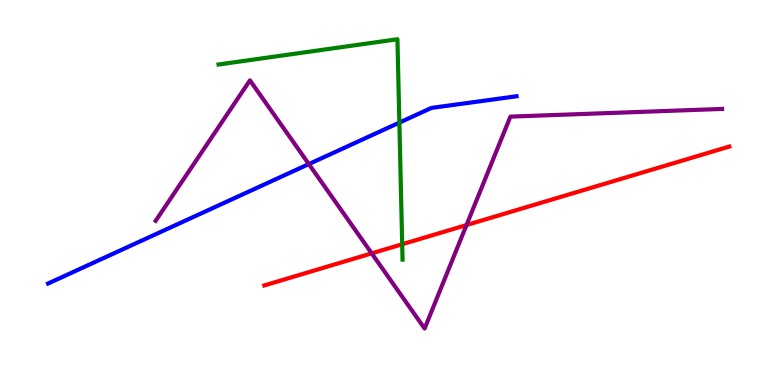[{'lines': ['blue', 'red'], 'intersections': []}, {'lines': ['green', 'red'], 'intersections': [{'x': 5.19, 'y': 3.66}]}, {'lines': ['purple', 'red'], 'intersections': [{'x': 4.8, 'y': 3.42}, {'x': 6.02, 'y': 4.15}]}, {'lines': ['blue', 'green'], 'intersections': [{'x': 5.15, 'y': 6.82}]}, {'lines': ['blue', 'purple'], 'intersections': [{'x': 3.99, 'y': 5.74}]}, {'lines': ['green', 'purple'], 'intersections': []}]